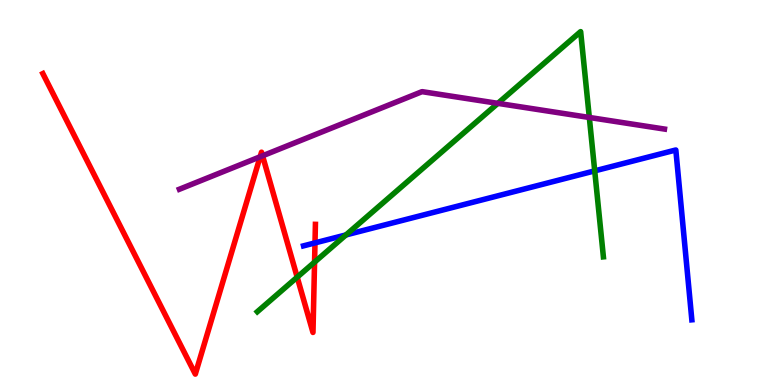[{'lines': ['blue', 'red'], 'intersections': [{'x': 4.06, 'y': 3.69}]}, {'lines': ['green', 'red'], 'intersections': [{'x': 3.83, 'y': 2.8}, {'x': 4.06, 'y': 3.19}]}, {'lines': ['purple', 'red'], 'intersections': [{'x': 3.36, 'y': 5.93}, {'x': 3.39, 'y': 5.95}]}, {'lines': ['blue', 'green'], 'intersections': [{'x': 4.46, 'y': 3.9}, {'x': 7.67, 'y': 5.56}]}, {'lines': ['blue', 'purple'], 'intersections': []}, {'lines': ['green', 'purple'], 'intersections': [{'x': 6.42, 'y': 7.32}, {'x': 7.6, 'y': 6.95}]}]